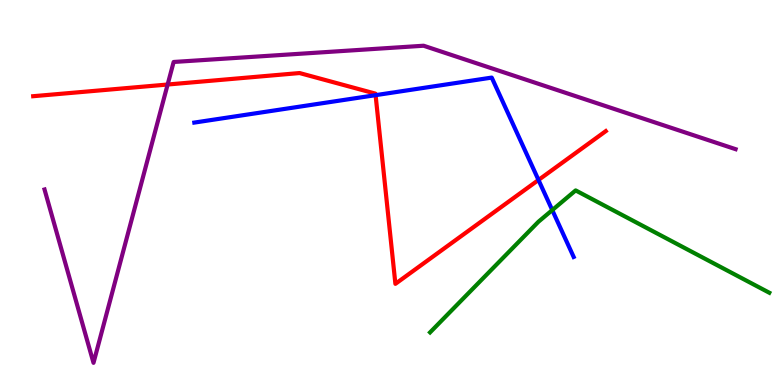[{'lines': ['blue', 'red'], 'intersections': [{'x': 4.85, 'y': 7.53}, {'x': 6.95, 'y': 5.33}]}, {'lines': ['green', 'red'], 'intersections': []}, {'lines': ['purple', 'red'], 'intersections': [{'x': 2.16, 'y': 7.8}]}, {'lines': ['blue', 'green'], 'intersections': [{'x': 7.13, 'y': 4.54}]}, {'lines': ['blue', 'purple'], 'intersections': []}, {'lines': ['green', 'purple'], 'intersections': []}]